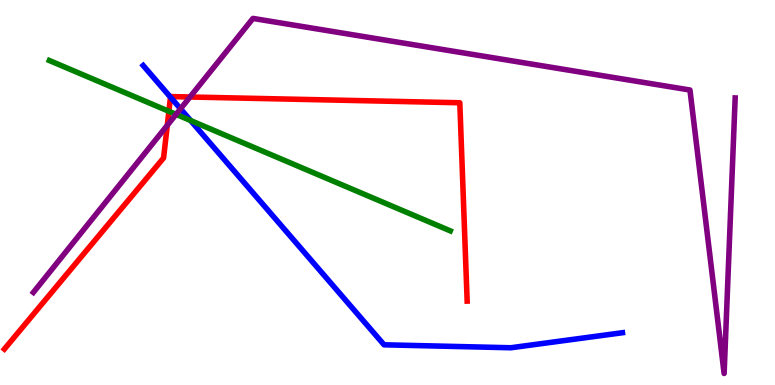[{'lines': ['blue', 'red'], 'intersections': [{'x': 2.2, 'y': 7.48}]}, {'lines': ['green', 'red'], 'intersections': [{'x': 2.18, 'y': 7.11}]}, {'lines': ['purple', 'red'], 'intersections': [{'x': 2.16, 'y': 6.74}, {'x': 2.45, 'y': 7.48}]}, {'lines': ['blue', 'green'], 'intersections': [{'x': 2.46, 'y': 6.87}]}, {'lines': ['blue', 'purple'], 'intersections': [{'x': 2.33, 'y': 7.17}]}, {'lines': ['green', 'purple'], 'intersections': [{'x': 2.27, 'y': 7.03}]}]